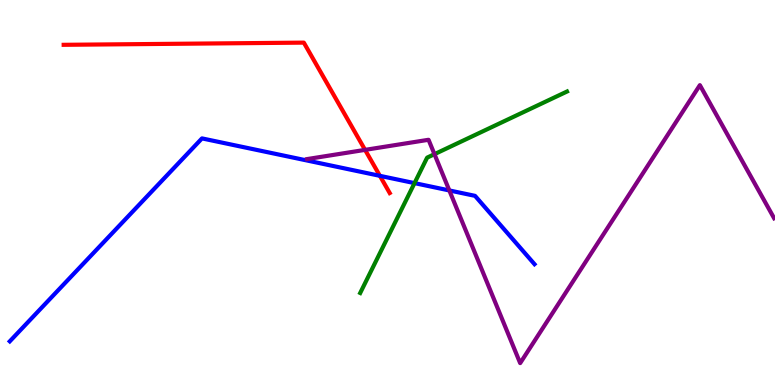[{'lines': ['blue', 'red'], 'intersections': [{'x': 4.9, 'y': 5.43}]}, {'lines': ['green', 'red'], 'intersections': []}, {'lines': ['purple', 'red'], 'intersections': [{'x': 4.71, 'y': 6.11}]}, {'lines': ['blue', 'green'], 'intersections': [{'x': 5.35, 'y': 5.24}]}, {'lines': ['blue', 'purple'], 'intersections': [{'x': 5.8, 'y': 5.05}]}, {'lines': ['green', 'purple'], 'intersections': [{'x': 5.61, 'y': 6.0}]}]